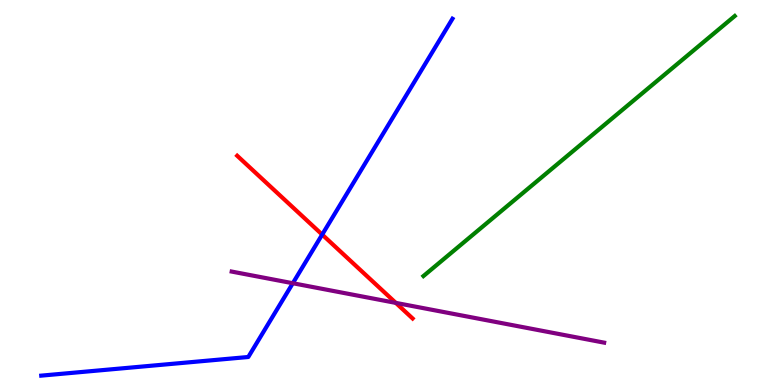[{'lines': ['blue', 'red'], 'intersections': [{'x': 4.16, 'y': 3.91}]}, {'lines': ['green', 'red'], 'intersections': []}, {'lines': ['purple', 'red'], 'intersections': [{'x': 5.11, 'y': 2.13}]}, {'lines': ['blue', 'green'], 'intersections': []}, {'lines': ['blue', 'purple'], 'intersections': [{'x': 3.78, 'y': 2.64}]}, {'lines': ['green', 'purple'], 'intersections': []}]